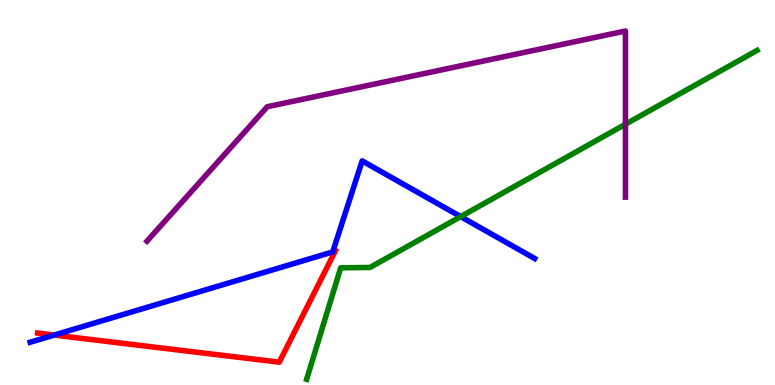[{'lines': ['blue', 'red'], 'intersections': [{'x': 0.699, 'y': 1.3}]}, {'lines': ['green', 'red'], 'intersections': []}, {'lines': ['purple', 'red'], 'intersections': []}, {'lines': ['blue', 'green'], 'intersections': [{'x': 5.94, 'y': 4.37}]}, {'lines': ['blue', 'purple'], 'intersections': []}, {'lines': ['green', 'purple'], 'intersections': [{'x': 8.07, 'y': 6.77}]}]